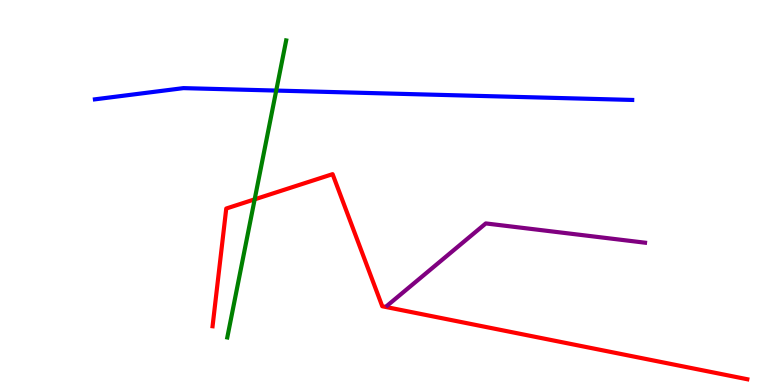[{'lines': ['blue', 'red'], 'intersections': []}, {'lines': ['green', 'red'], 'intersections': [{'x': 3.29, 'y': 4.82}]}, {'lines': ['purple', 'red'], 'intersections': []}, {'lines': ['blue', 'green'], 'intersections': [{'x': 3.56, 'y': 7.65}]}, {'lines': ['blue', 'purple'], 'intersections': []}, {'lines': ['green', 'purple'], 'intersections': []}]